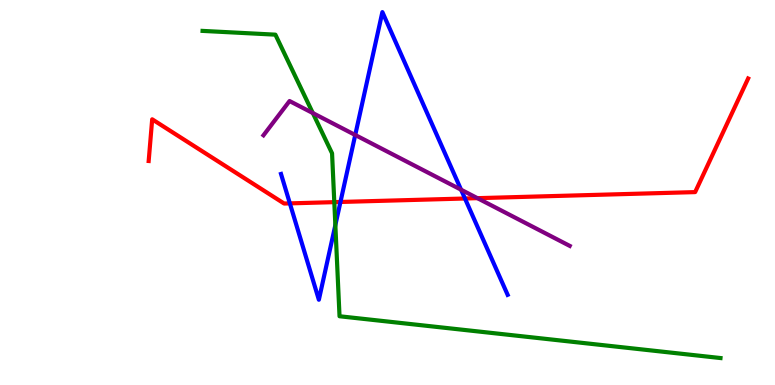[{'lines': ['blue', 'red'], 'intersections': [{'x': 3.74, 'y': 4.72}, {'x': 4.39, 'y': 4.75}, {'x': 6.0, 'y': 4.84}]}, {'lines': ['green', 'red'], 'intersections': [{'x': 4.31, 'y': 4.75}]}, {'lines': ['purple', 'red'], 'intersections': [{'x': 6.16, 'y': 4.85}]}, {'lines': ['blue', 'green'], 'intersections': [{'x': 4.33, 'y': 4.15}]}, {'lines': ['blue', 'purple'], 'intersections': [{'x': 4.58, 'y': 6.49}, {'x': 5.95, 'y': 5.07}]}, {'lines': ['green', 'purple'], 'intersections': [{'x': 4.04, 'y': 7.06}]}]